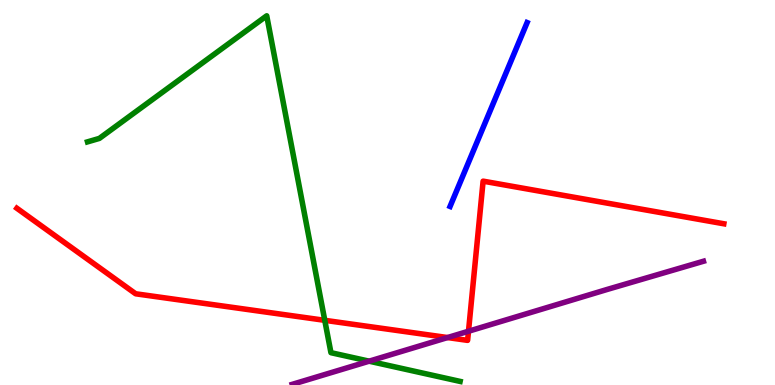[{'lines': ['blue', 'red'], 'intersections': []}, {'lines': ['green', 'red'], 'intersections': [{'x': 4.19, 'y': 1.68}]}, {'lines': ['purple', 'red'], 'intersections': [{'x': 5.77, 'y': 1.23}, {'x': 6.05, 'y': 1.4}]}, {'lines': ['blue', 'green'], 'intersections': []}, {'lines': ['blue', 'purple'], 'intersections': []}, {'lines': ['green', 'purple'], 'intersections': [{'x': 4.76, 'y': 0.619}]}]